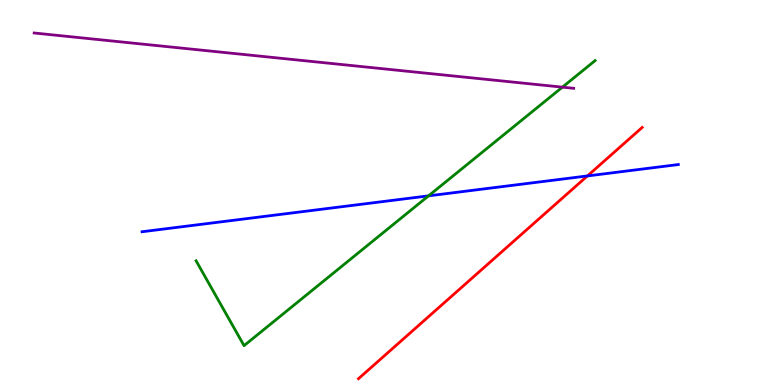[{'lines': ['blue', 'red'], 'intersections': [{'x': 7.58, 'y': 5.43}]}, {'lines': ['green', 'red'], 'intersections': []}, {'lines': ['purple', 'red'], 'intersections': []}, {'lines': ['blue', 'green'], 'intersections': [{'x': 5.53, 'y': 4.91}]}, {'lines': ['blue', 'purple'], 'intersections': []}, {'lines': ['green', 'purple'], 'intersections': [{'x': 7.26, 'y': 7.74}]}]